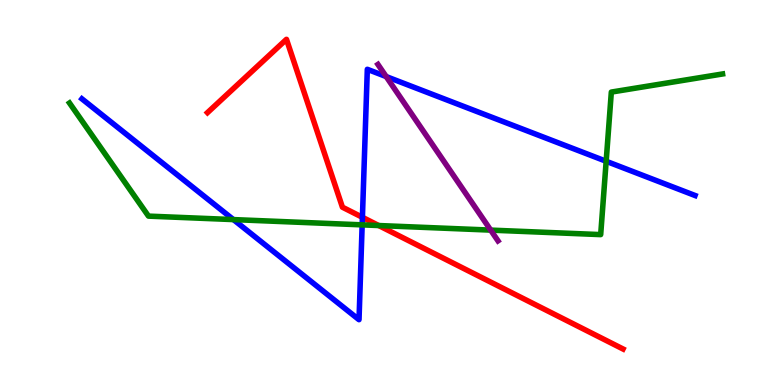[{'lines': ['blue', 'red'], 'intersections': [{'x': 4.68, 'y': 4.36}]}, {'lines': ['green', 'red'], 'intersections': [{'x': 4.89, 'y': 4.14}]}, {'lines': ['purple', 'red'], 'intersections': []}, {'lines': ['blue', 'green'], 'intersections': [{'x': 3.01, 'y': 4.3}, {'x': 4.67, 'y': 4.16}, {'x': 7.82, 'y': 5.81}]}, {'lines': ['blue', 'purple'], 'intersections': [{'x': 4.98, 'y': 8.01}]}, {'lines': ['green', 'purple'], 'intersections': [{'x': 6.33, 'y': 4.02}]}]